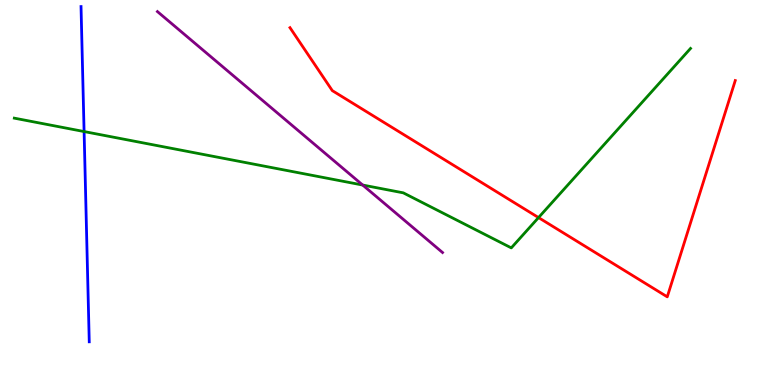[{'lines': ['blue', 'red'], 'intersections': []}, {'lines': ['green', 'red'], 'intersections': [{'x': 6.95, 'y': 4.35}]}, {'lines': ['purple', 'red'], 'intersections': []}, {'lines': ['blue', 'green'], 'intersections': [{'x': 1.09, 'y': 6.58}]}, {'lines': ['blue', 'purple'], 'intersections': []}, {'lines': ['green', 'purple'], 'intersections': [{'x': 4.68, 'y': 5.19}]}]